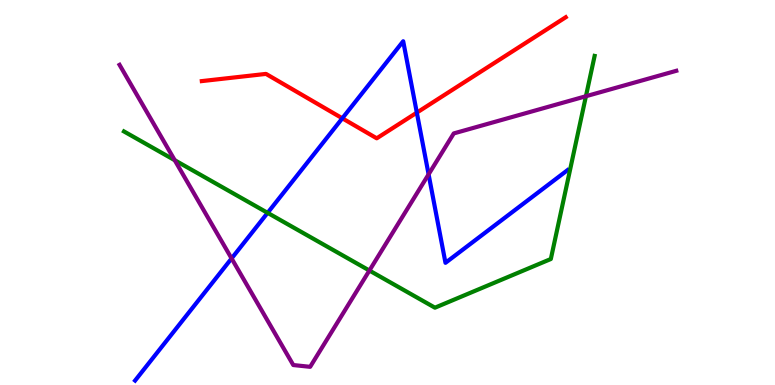[{'lines': ['blue', 'red'], 'intersections': [{'x': 4.42, 'y': 6.93}, {'x': 5.38, 'y': 7.07}]}, {'lines': ['green', 'red'], 'intersections': []}, {'lines': ['purple', 'red'], 'intersections': []}, {'lines': ['blue', 'green'], 'intersections': [{'x': 3.45, 'y': 4.47}]}, {'lines': ['blue', 'purple'], 'intersections': [{'x': 2.99, 'y': 3.29}, {'x': 5.53, 'y': 5.47}]}, {'lines': ['green', 'purple'], 'intersections': [{'x': 2.25, 'y': 5.84}, {'x': 4.77, 'y': 2.97}, {'x': 7.56, 'y': 7.5}]}]